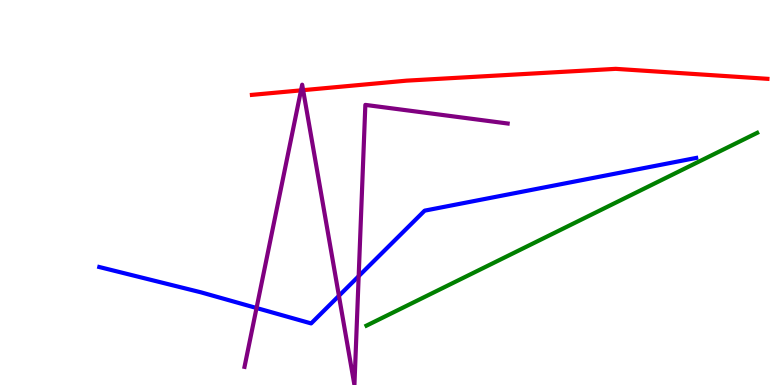[{'lines': ['blue', 'red'], 'intersections': []}, {'lines': ['green', 'red'], 'intersections': []}, {'lines': ['purple', 'red'], 'intersections': [{'x': 3.88, 'y': 7.65}, {'x': 3.91, 'y': 7.66}]}, {'lines': ['blue', 'green'], 'intersections': []}, {'lines': ['blue', 'purple'], 'intersections': [{'x': 3.31, 'y': 2.0}, {'x': 4.37, 'y': 2.32}, {'x': 4.63, 'y': 2.83}]}, {'lines': ['green', 'purple'], 'intersections': []}]